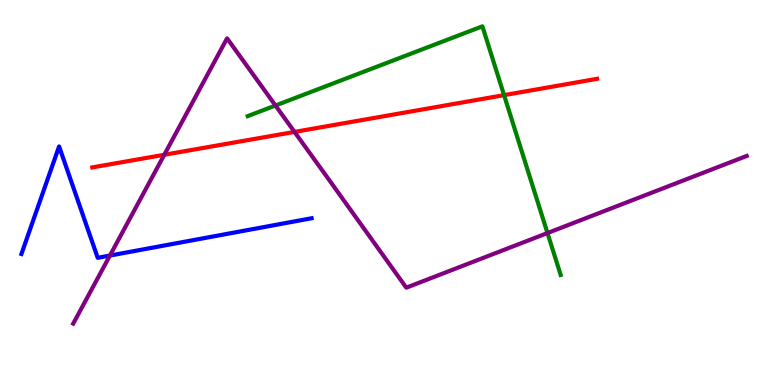[{'lines': ['blue', 'red'], 'intersections': []}, {'lines': ['green', 'red'], 'intersections': [{'x': 6.5, 'y': 7.53}]}, {'lines': ['purple', 'red'], 'intersections': [{'x': 2.12, 'y': 5.98}, {'x': 3.8, 'y': 6.57}]}, {'lines': ['blue', 'green'], 'intersections': []}, {'lines': ['blue', 'purple'], 'intersections': [{'x': 1.42, 'y': 3.36}]}, {'lines': ['green', 'purple'], 'intersections': [{'x': 3.55, 'y': 7.26}, {'x': 7.06, 'y': 3.95}]}]